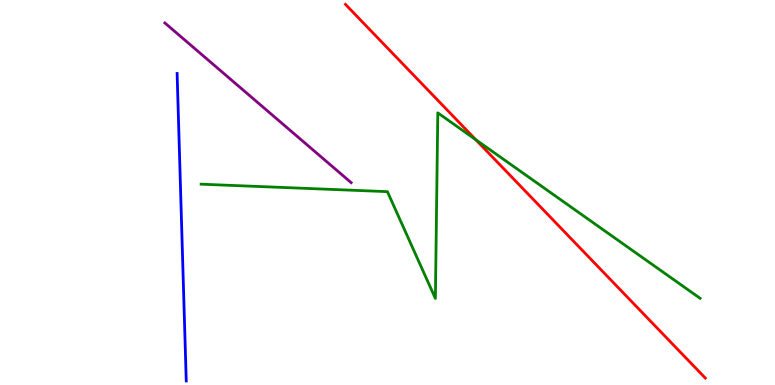[{'lines': ['blue', 'red'], 'intersections': []}, {'lines': ['green', 'red'], 'intersections': [{'x': 6.14, 'y': 6.37}]}, {'lines': ['purple', 'red'], 'intersections': []}, {'lines': ['blue', 'green'], 'intersections': []}, {'lines': ['blue', 'purple'], 'intersections': []}, {'lines': ['green', 'purple'], 'intersections': []}]